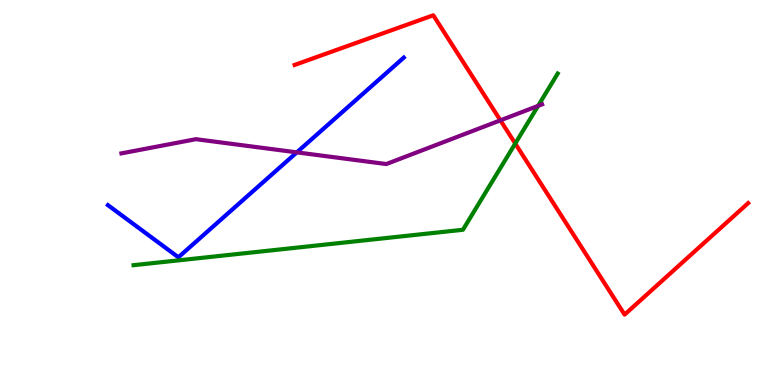[{'lines': ['blue', 'red'], 'intersections': []}, {'lines': ['green', 'red'], 'intersections': [{'x': 6.65, 'y': 6.27}]}, {'lines': ['purple', 'red'], 'intersections': [{'x': 6.46, 'y': 6.87}]}, {'lines': ['blue', 'green'], 'intersections': []}, {'lines': ['blue', 'purple'], 'intersections': [{'x': 3.83, 'y': 6.04}]}, {'lines': ['green', 'purple'], 'intersections': [{'x': 6.94, 'y': 7.25}]}]